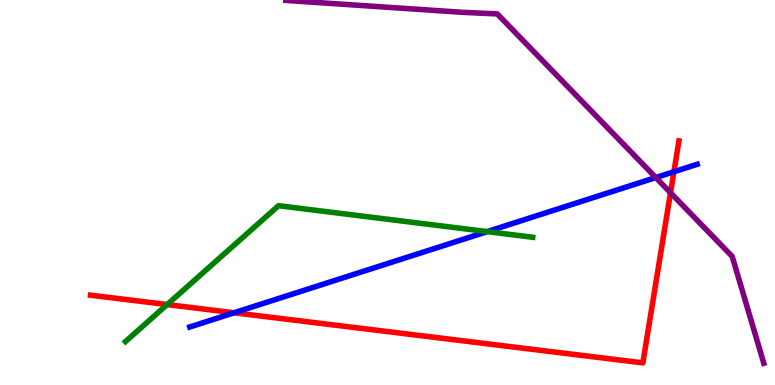[{'lines': ['blue', 'red'], 'intersections': [{'x': 3.02, 'y': 1.88}, {'x': 8.7, 'y': 5.54}]}, {'lines': ['green', 'red'], 'intersections': [{'x': 2.16, 'y': 2.09}]}, {'lines': ['purple', 'red'], 'intersections': [{'x': 8.65, 'y': 4.99}]}, {'lines': ['blue', 'green'], 'intersections': [{'x': 6.29, 'y': 3.98}]}, {'lines': ['blue', 'purple'], 'intersections': [{'x': 8.46, 'y': 5.39}]}, {'lines': ['green', 'purple'], 'intersections': []}]